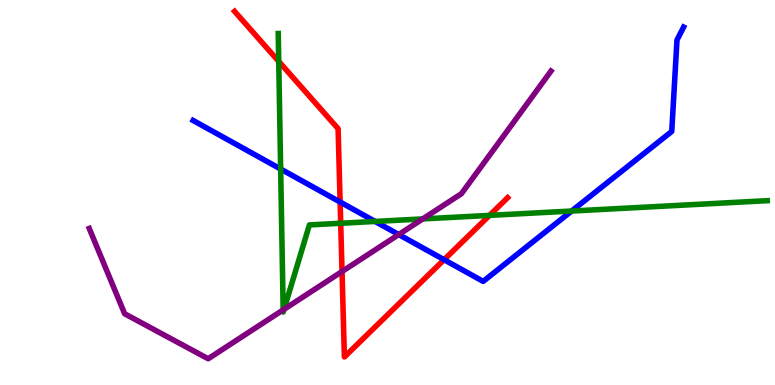[{'lines': ['blue', 'red'], 'intersections': [{'x': 4.39, 'y': 4.75}, {'x': 5.73, 'y': 3.25}]}, {'lines': ['green', 'red'], 'intersections': [{'x': 3.6, 'y': 8.41}, {'x': 4.4, 'y': 4.2}, {'x': 6.32, 'y': 4.41}]}, {'lines': ['purple', 'red'], 'intersections': [{'x': 4.41, 'y': 2.95}]}, {'lines': ['blue', 'green'], 'intersections': [{'x': 3.62, 'y': 5.61}, {'x': 4.84, 'y': 4.25}, {'x': 7.38, 'y': 4.52}]}, {'lines': ['blue', 'purple'], 'intersections': [{'x': 5.15, 'y': 3.91}]}, {'lines': ['green', 'purple'], 'intersections': [{'x': 3.65, 'y': 1.95}, {'x': 3.67, 'y': 1.97}, {'x': 5.45, 'y': 4.31}]}]